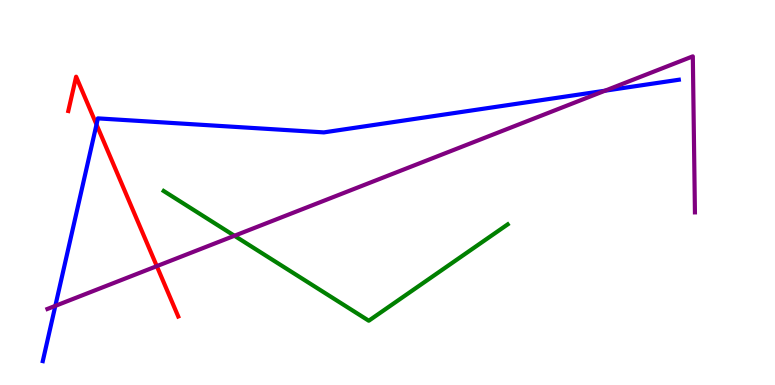[{'lines': ['blue', 'red'], 'intersections': [{'x': 1.25, 'y': 6.77}]}, {'lines': ['green', 'red'], 'intersections': []}, {'lines': ['purple', 'red'], 'intersections': [{'x': 2.02, 'y': 3.09}]}, {'lines': ['blue', 'green'], 'intersections': []}, {'lines': ['blue', 'purple'], 'intersections': [{'x': 0.714, 'y': 2.06}, {'x': 7.81, 'y': 7.64}]}, {'lines': ['green', 'purple'], 'intersections': [{'x': 3.03, 'y': 3.88}]}]